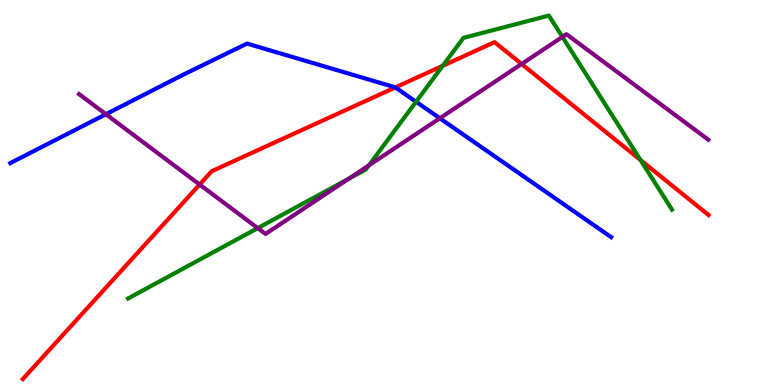[{'lines': ['blue', 'red'], 'intersections': [{'x': 5.1, 'y': 7.73}]}, {'lines': ['green', 'red'], 'intersections': [{'x': 5.71, 'y': 8.29}, {'x': 8.27, 'y': 5.84}]}, {'lines': ['purple', 'red'], 'intersections': [{'x': 2.58, 'y': 5.21}, {'x': 6.73, 'y': 8.34}]}, {'lines': ['blue', 'green'], 'intersections': [{'x': 5.37, 'y': 7.36}]}, {'lines': ['blue', 'purple'], 'intersections': [{'x': 1.37, 'y': 7.03}, {'x': 5.68, 'y': 6.93}]}, {'lines': ['green', 'purple'], 'intersections': [{'x': 3.33, 'y': 4.07}, {'x': 4.5, 'y': 5.35}, {'x': 4.76, 'y': 5.7}, {'x': 7.26, 'y': 9.04}]}]